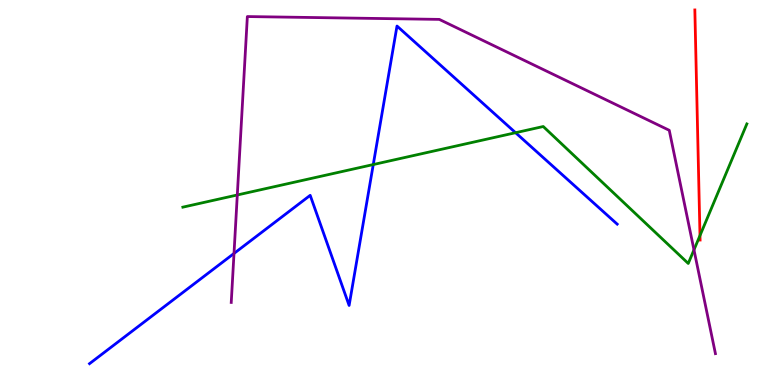[{'lines': ['blue', 'red'], 'intersections': []}, {'lines': ['green', 'red'], 'intersections': [{'x': 9.03, 'y': 3.88}]}, {'lines': ['purple', 'red'], 'intersections': []}, {'lines': ['blue', 'green'], 'intersections': [{'x': 4.82, 'y': 5.73}, {'x': 6.65, 'y': 6.55}]}, {'lines': ['blue', 'purple'], 'intersections': [{'x': 3.02, 'y': 3.42}]}, {'lines': ['green', 'purple'], 'intersections': [{'x': 3.06, 'y': 4.94}, {'x': 8.95, 'y': 3.51}]}]